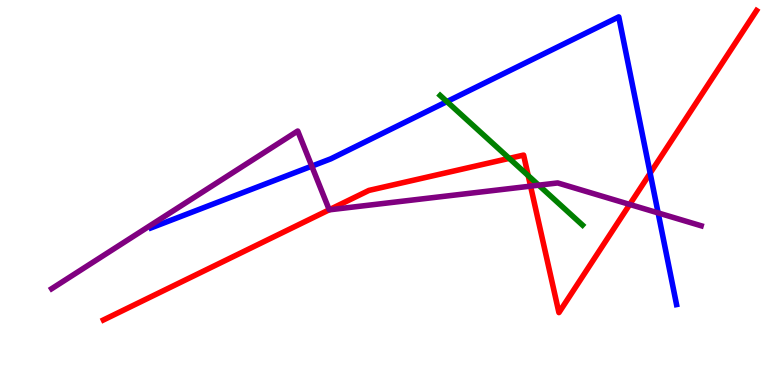[{'lines': ['blue', 'red'], 'intersections': [{'x': 8.39, 'y': 5.5}]}, {'lines': ['green', 'red'], 'intersections': [{'x': 6.57, 'y': 5.89}, {'x': 6.82, 'y': 5.44}]}, {'lines': ['purple', 'red'], 'intersections': [{'x': 4.25, 'y': 4.55}, {'x': 6.85, 'y': 5.17}, {'x': 8.13, 'y': 4.69}]}, {'lines': ['blue', 'green'], 'intersections': [{'x': 5.77, 'y': 7.36}]}, {'lines': ['blue', 'purple'], 'intersections': [{'x': 4.02, 'y': 5.68}, {'x': 8.49, 'y': 4.47}]}, {'lines': ['green', 'purple'], 'intersections': [{'x': 6.95, 'y': 5.19}]}]